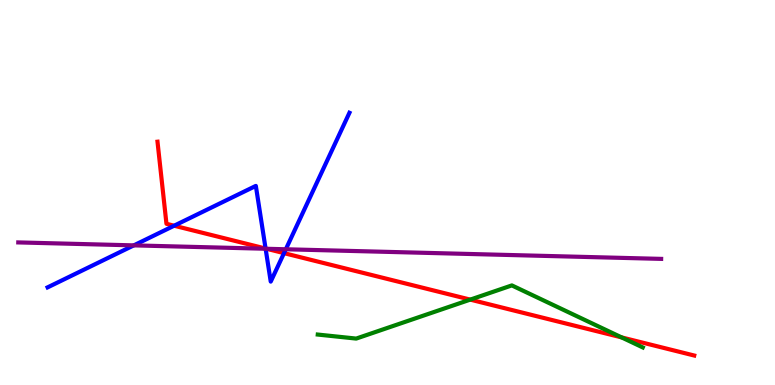[{'lines': ['blue', 'red'], 'intersections': [{'x': 2.25, 'y': 4.14}, {'x': 3.43, 'y': 3.54}, {'x': 3.66, 'y': 3.42}]}, {'lines': ['green', 'red'], 'intersections': [{'x': 6.07, 'y': 2.22}, {'x': 8.02, 'y': 1.24}]}, {'lines': ['purple', 'red'], 'intersections': [{'x': 3.44, 'y': 3.54}]}, {'lines': ['blue', 'green'], 'intersections': []}, {'lines': ['blue', 'purple'], 'intersections': [{'x': 1.73, 'y': 3.63}, {'x': 3.43, 'y': 3.54}, {'x': 3.69, 'y': 3.53}]}, {'lines': ['green', 'purple'], 'intersections': []}]